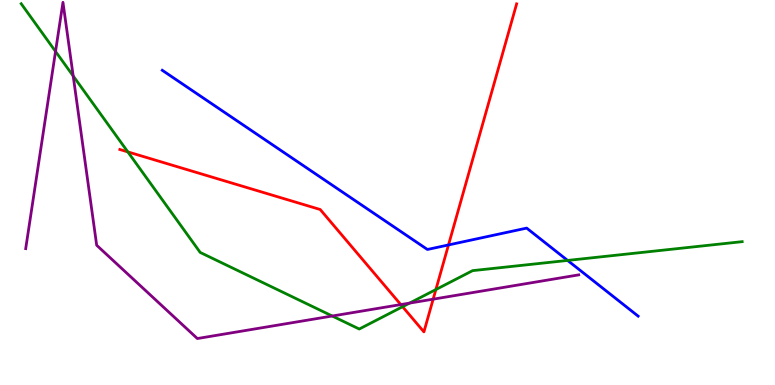[{'lines': ['blue', 'red'], 'intersections': [{'x': 5.79, 'y': 3.64}]}, {'lines': ['green', 'red'], 'intersections': [{'x': 1.65, 'y': 6.05}, {'x': 5.19, 'y': 2.03}, {'x': 5.62, 'y': 2.48}]}, {'lines': ['purple', 'red'], 'intersections': [{'x': 5.17, 'y': 2.09}, {'x': 5.59, 'y': 2.23}]}, {'lines': ['blue', 'green'], 'intersections': [{'x': 7.32, 'y': 3.24}]}, {'lines': ['blue', 'purple'], 'intersections': []}, {'lines': ['green', 'purple'], 'intersections': [{'x': 0.717, 'y': 8.66}, {'x': 0.944, 'y': 8.03}, {'x': 4.29, 'y': 1.79}, {'x': 5.29, 'y': 2.13}]}]